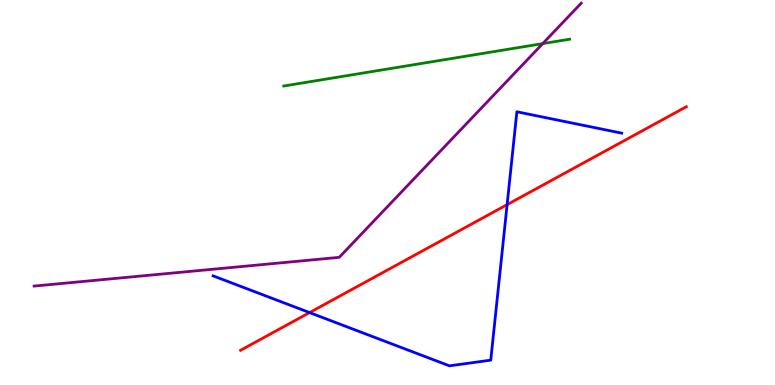[{'lines': ['blue', 'red'], 'intersections': [{'x': 3.99, 'y': 1.88}, {'x': 6.54, 'y': 4.68}]}, {'lines': ['green', 'red'], 'intersections': []}, {'lines': ['purple', 'red'], 'intersections': []}, {'lines': ['blue', 'green'], 'intersections': []}, {'lines': ['blue', 'purple'], 'intersections': []}, {'lines': ['green', 'purple'], 'intersections': [{'x': 7.0, 'y': 8.87}]}]